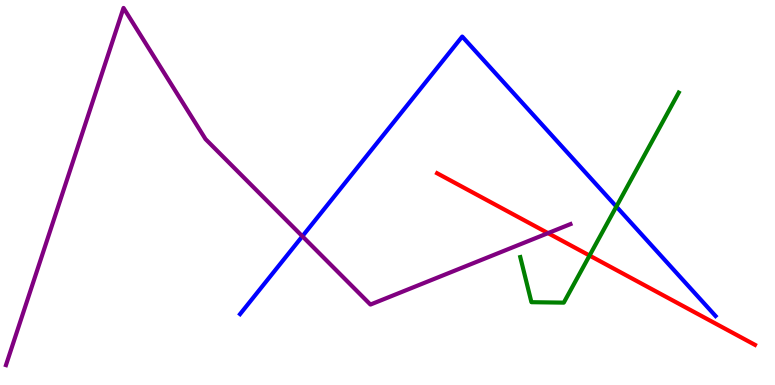[{'lines': ['blue', 'red'], 'intersections': []}, {'lines': ['green', 'red'], 'intersections': [{'x': 7.61, 'y': 3.36}]}, {'lines': ['purple', 'red'], 'intersections': [{'x': 7.07, 'y': 3.94}]}, {'lines': ['blue', 'green'], 'intersections': [{'x': 7.95, 'y': 4.63}]}, {'lines': ['blue', 'purple'], 'intersections': [{'x': 3.9, 'y': 3.86}]}, {'lines': ['green', 'purple'], 'intersections': []}]